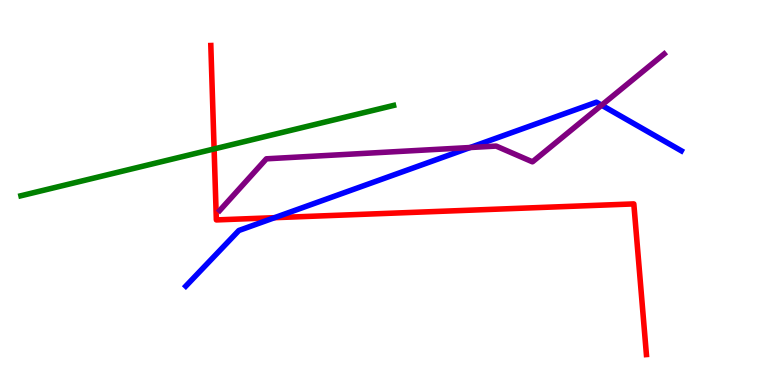[{'lines': ['blue', 'red'], 'intersections': [{'x': 3.54, 'y': 4.35}]}, {'lines': ['green', 'red'], 'intersections': [{'x': 2.76, 'y': 6.13}]}, {'lines': ['purple', 'red'], 'intersections': []}, {'lines': ['blue', 'green'], 'intersections': []}, {'lines': ['blue', 'purple'], 'intersections': [{'x': 6.07, 'y': 6.17}, {'x': 7.76, 'y': 7.27}]}, {'lines': ['green', 'purple'], 'intersections': []}]